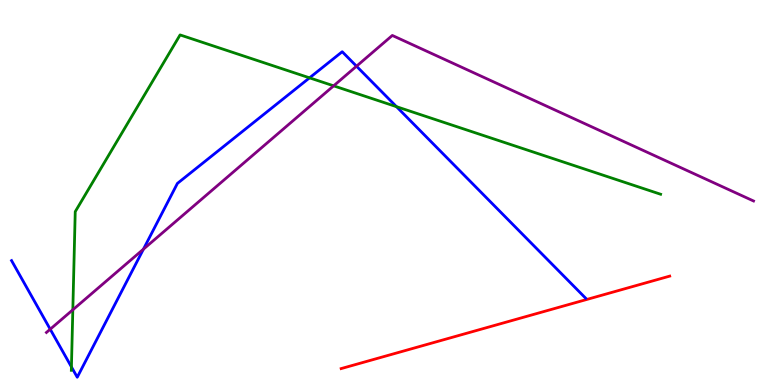[{'lines': ['blue', 'red'], 'intersections': []}, {'lines': ['green', 'red'], 'intersections': []}, {'lines': ['purple', 'red'], 'intersections': []}, {'lines': ['blue', 'green'], 'intersections': [{'x': 0.922, 'y': 0.47}, {'x': 3.99, 'y': 7.98}, {'x': 5.12, 'y': 7.23}]}, {'lines': ['blue', 'purple'], 'intersections': [{'x': 0.648, 'y': 1.45}, {'x': 1.85, 'y': 3.53}, {'x': 4.6, 'y': 8.28}]}, {'lines': ['green', 'purple'], 'intersections': [{'x': 0.94, 'y': 1.95}, {'x': 4.31, 'y': 7.77}]}]